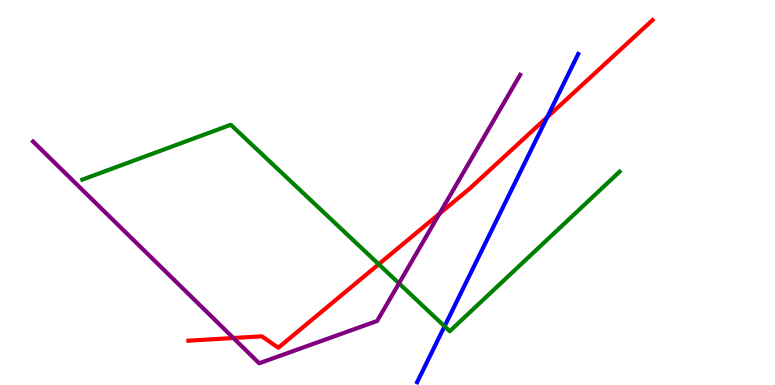[{'lines': ['blue', 'red'], 'intersections': [{'x': 7.06, 'y': 6.96}]}, {'lines': ['green', 'red'], 'intersections': [{'x': 4.89, 'y': 3.14}]}, {'lines': ['purple', 'red'], 'intersections': [{'x': 3.01, 'y': 1.22}, {'x': 5.67, 'y': 4.45}]}, {'lines': ['blue', 'green'], 'intersections': [{'x': 5.74, 'y': 1.52}]}, {'lines': ['blue', 'purple'], 'intersections': []}, {'lines': ['green', 'purple'], 'intersections': [{'x': 5.15, 'y': 2.64}]}]